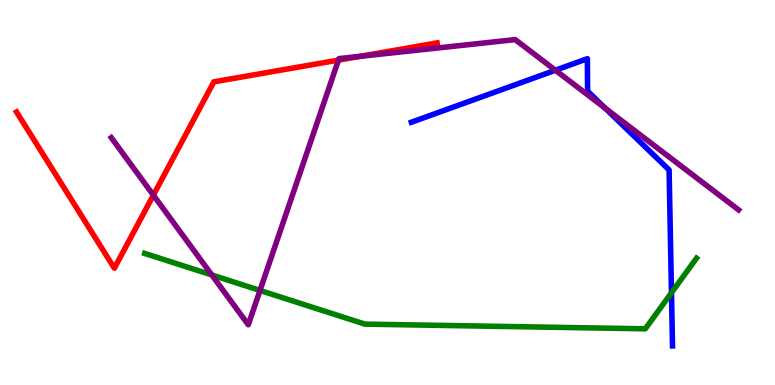[{'lines': ['blue', 'red'], 'intersections': []}, {'lines': ['green', 'red'], 'intersections': []}, {'lines': ['purple', 'red'], 'intersections': [{'x': 1.98, 'y': 4.93}, {'x': 4.37, 'y': 8.44}, {'x': 4.64, 'y': 8.54}]}, {'lines': ['blue', 'green'], 'intersections': [{'x': 8.66, 'y': 2.4}]}, {'lines': ['blue', 'purple'], 'intersections': [{'x': 7.17, 'y': 8.18}, {'x': 7.81, 'y': 7.19}]}, {'lines': ['green', 'purple'], 'intersections': [{'x': 2.73, 'y': 2.86}, {'x': 3.35, 'y': 2.46}]}]